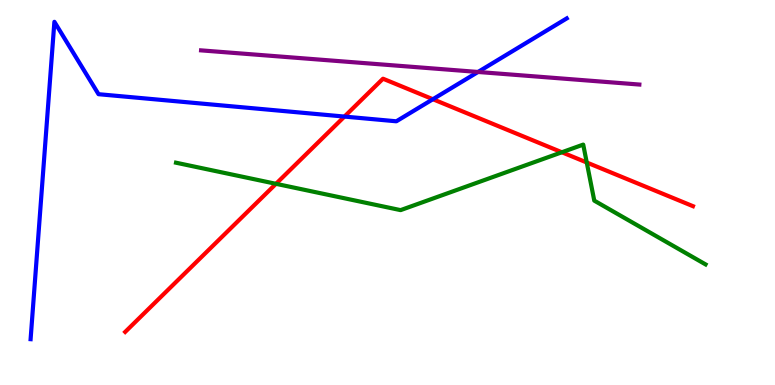[{'lines': ['blue', 'red'], 'intersections': [{'x': 4.44, 'y': 6.97}, {'x': 5.59, 'y': 7.42}]}, {'lines': ['green', 'red'], 'intersections': [{'x': 3.56, 'y': 5.23}, {'x': 7.25, 'y': 6.05}, {'x': 7.57, 'y': 5.78}]}, {'lines': ['purple', 'red'], 'intersections': []}, {'lines': ['blue', 'green'], 'intersections': []}, {'lines': ['blue', 'purple'], 'intersections': [{'x': 6.17, 'y': 8.13}]}, {'lines': ['green', 'purple'], 'intersections': []}]